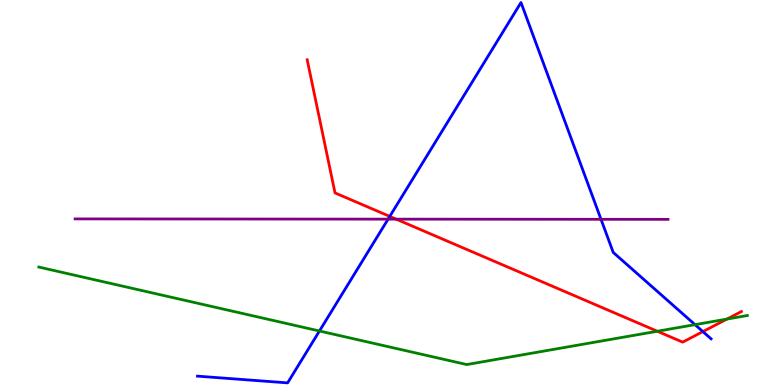[{'lines': ['blue', 'red'], 'intersections': [{'x': 5.03, 'y': 4.38}, {'x': 9.07, 'y': 1.39}]}, {'lines': ['green', 'red'], 'intersections': [{'x': 8.48, 'y': 1.4}, {'x': 9.38, 'y': 1.71}]}, {'lines': ['purple', 'red'], 'intersections': [{'x': 5.11, 'y': 4.31}]}, {'lines': ['blue', 'green'], 'intersections': [{'x': 4.12, 'y': 1.4}, {'x': 8.97, 'y': 1.57}]}, {'lines': ['blue', 'purple'], 'intersections': [{'x': 5.01, 'y': 4.31}, {'x': 7.76, 'y': 4.3}]}, {'lines': ['green', 'purple'], 'intersections': []}]